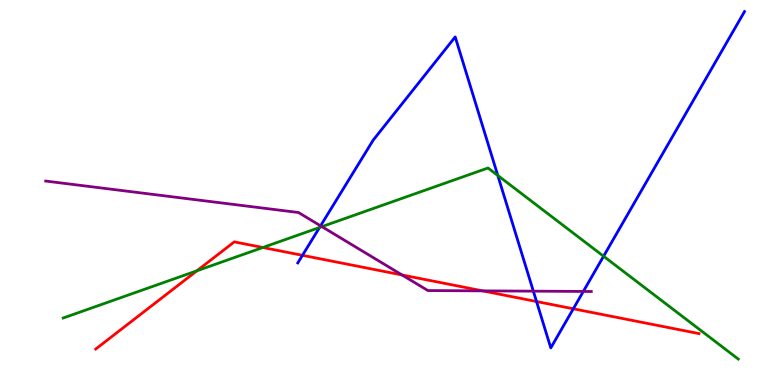[{'lines': ['blue', 'red'], 'intersections': [{'x': 3.9, 'y': 3.37}, {'x': 6.92, 'y': 2.17}, {'x': 7.4, 'y': 1.98}]}, {'lines': ['green', 'red'], 'intersections': [{'x': 2.54, 'y': 2.97}, {'x': 3.39, 'y': 3.57}]}, {'lines': ['purple', 'red'], 'intersections': [{'x': 5.19, 'y': 2.86}, {'x': 6.23, 'y': 2.45}]}, {'lines': ['blue', 'green'], 'intersections': [{'x': 4.12, 'y': 4.09}, {'x': 6.42, 'y': 5.44}, {'x': 7.79, 'y': 3.34}]}, {'lines': ['blue', 'purple'], 'intersections': [{'x': 4.14, 'y': 4.13}, {'x': 6.88, 'y': 2.44}, {'x': 7.53, 'y': 2.43}]}, {'lines': ['green', 'purple'], 'intersections': [{'x': 4.15, 'y': 4.11}]}]